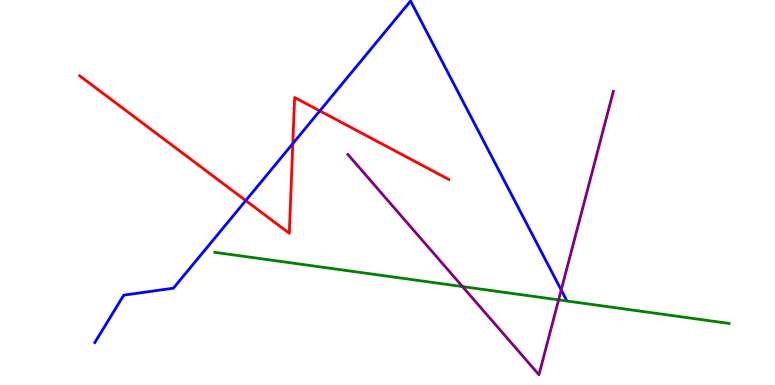[{'lines': ['blue', 'red'], 'intersections': [{'x': 3.17, 'y': 4.79}, {'x': 3.78, 'y': 6.27}, {'x': 4.13, 'y': 7.12}]}, {'lines': ['green', 'red'], 'intersections': []}, {'lines': ['purple', 'red'], 'intersections': []}, {'lines': ['blue', 'green'], 'intersections': []}, {'lines': ['blue', 'purple'], 'intersections': [{'x': 7.24, 'y': 2.47}]}, {'lines': ['green', 'purple'], 'intersections': [{'x': 5.97, 'y': 2.56}, {'x': 7.21, 'y': 2.21}]}]